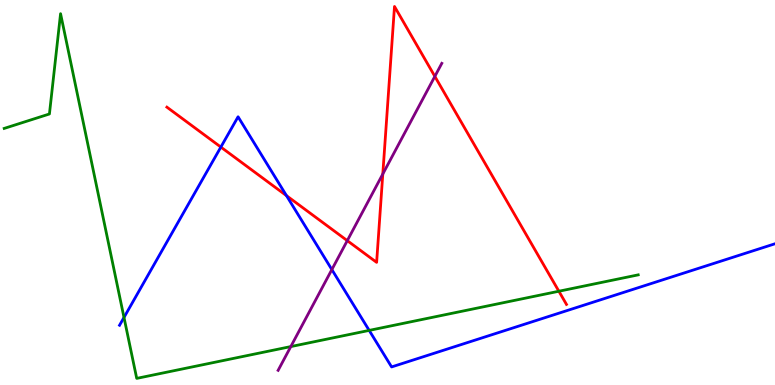[{'lines': ['blue', 'red'], 'intersections': [{'x': 2.85, 'y': 6.18}, {'x': 3.7, 'y': 4.92}]}, {'lines': ['green', 'red'], 'intersections': [{'x': 7.21, 'y': 2.44}]}, {'lines': ['purple', 'red'], 'intersections': [{'x': 4.48, 'y': 3.75}, {'x': 4.94, 'y': 5.48}, {'x': 5.61, 'y': 8.02}]}, {'lines': ['blue', 'green'], 'intersections': [{'x': 1.6, 'y': 1.75}, {'x': 4.76, 'y': 1.42}]}, {'lines': ['blue', 'purple'], 'intersections': [{'x': 4.28, 'y': 3.0}]}, {'lines': ['green', 'purple'], 'intersections': [{'x': 3.75, 'y': 0.998}]}]